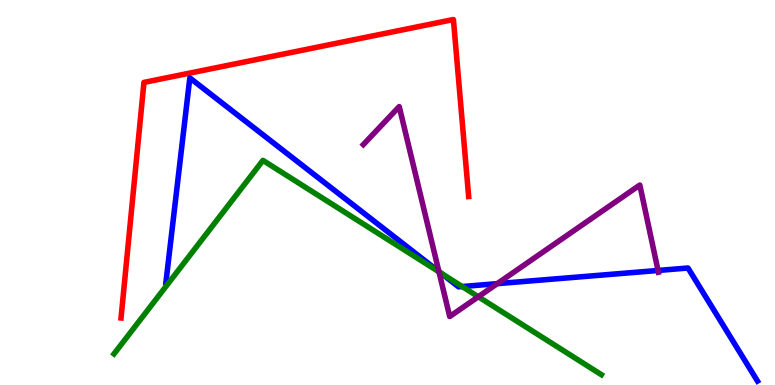[{'lines': ['blue', 'red'], 'intersections': []}, {'lines': ['green', 'red'], 'intersections': []}, {'lines': ['purple', 'red'], 'intersections': []}, {'lines': ['blue', 'green'], 'intersections': [{'x': 5.69, 'y': 2.91}, {'x': 5.96, 'y': 2.56}]}, {'lines': ['blue', 'purple'], 'intersections': [{'x': 5.66, 'y': 2.95}, {'x': 6.42, 'y': 2.63}, {'x': 8.49, 'y': 2.97}]}, {'lines': ['green', 'purple'], 'intersections': [{'x': 5.66, 'y': 2.94}, {'x': 6.17, 'y': 2.29}]}]